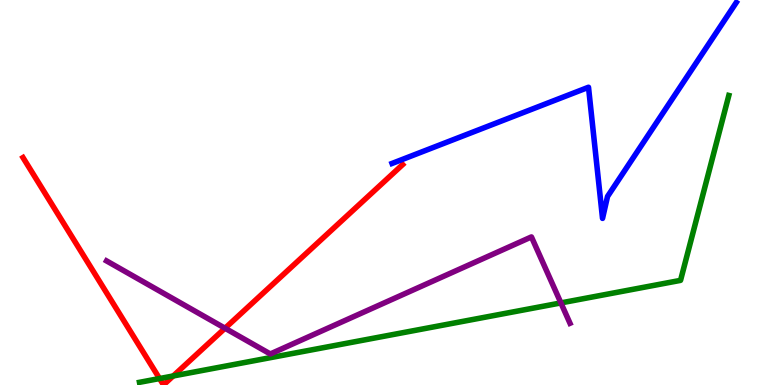[{'lines': ['blue', 'red'], 'intersections': []}, {'lines': ['green', 'red'], 'intersections': [{'x': 2.06, 'y': 0.168}, {'x': 2.23, 'y': 0.235}]}, {'lines': ['purple', 'red'], 'intersections': [{'x': 2.9, 'y': 1.47}]}, {'lines': ['blue', 'green'], 'intersections': []}, {'lines': ['blue', 'purple'], 'intersections': []}, {'lines': ['green', 'purple'], 'intersections': [{'x': 7.24, 'y': 2.13}]}]